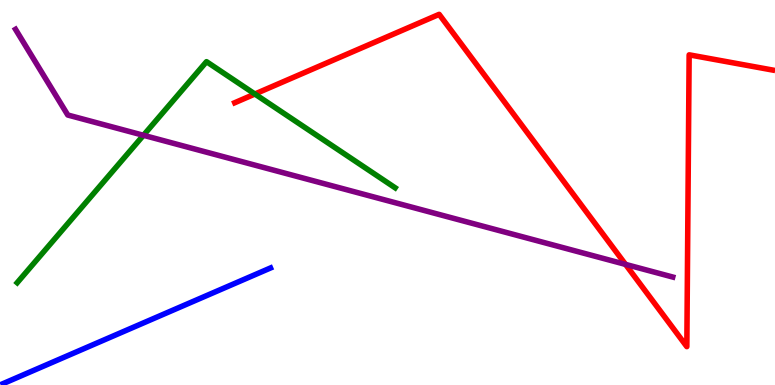[{'lines': ['blue', 'red'], 'intersections': []}, {'lines': ['green', 'red'], 'intersections': [{'x': 3.29, 'y': 7.56}]}, {'lines': ['purple', 'red'], 'intersections': [{'x': 8.07, 'y': 3.13}]}, {'lines': ['blue', 'green'], 'intersections': []}, {'lines': ['blue', 'purple'], 'intersections': []}, {'lines': ['green', 'purple'], 'intersections': [{'x': 1.85, 'y': 6.49}]}]